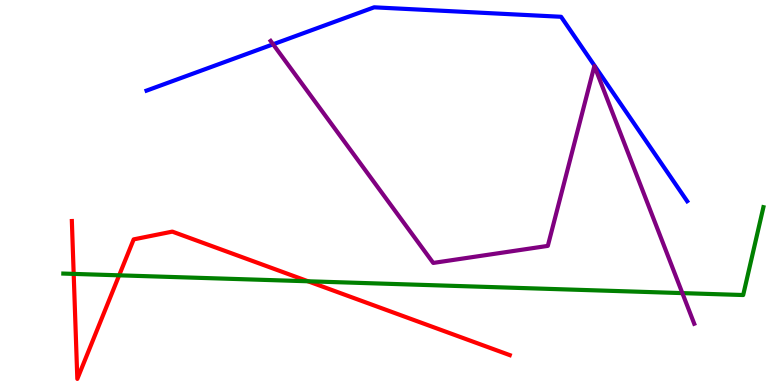[{'lines': ['blue', 'red'], 'intersections': []}, {'lines': ['green', 'red'], 'intersections': [{'x': 0.951, 'y': 2.89}, {'x': 1.54, 'y': 2.85}, {'x': 3.97, 'y': 2.69}]}, {'lines': ['purple', 'red'], 'intersections': []}, {'lines': ['blue', 'green'], 'intersections': []}, {'lines': ['blue', 'purple'], 'intersections': [{'x': 3.52, 'y': 8.85}]}, {'lines': ['green', 'purple'], 'intersections': [{'x': 8.8, 'y': 2.39}]}]